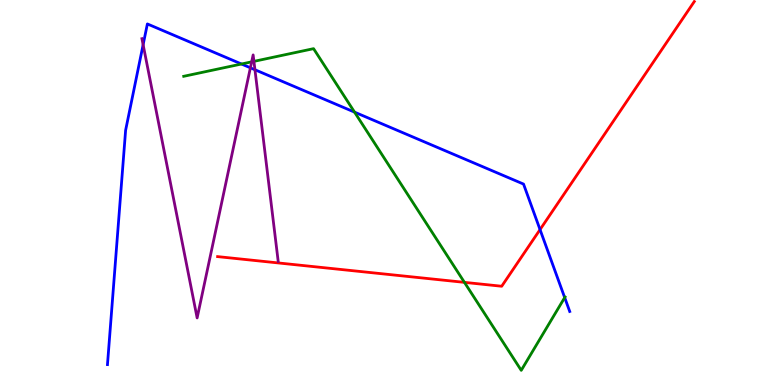[{'lines': ['blue', 'red'], 'intersections': [{'x': 6.97, 'y': 4.04}]}, {'lines': ['green', 'red'], 'intersections': [{'x': 5.99, 'y': 2.67}]}, {'lines': ['purple', 'red'], 'intersections': []}, {'lines': ['blue', 'green'], 'intersections': [{'x': 3.12, 'y': 8.34}, {'x': 4.57, 'y': 7.09}, {'x': 7.29, 'y': 2.27}]}, {'lines': ['blue', 'purple'], 'intersections': [{'x': 1.85, 'y': 8.84}, {'x': 3.23, 'y': 8.24}, {'x': 3.29, 'y': 8.19}]}, {'lines': ['green', 'purple'], 'intersections': [{'x': 3.25, 'y': 8.39}, {'x': 3.28, 'y': 8.41}]}]